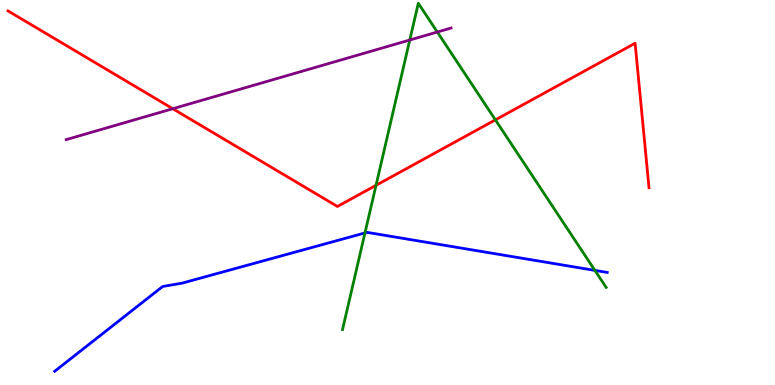[{'lines': ['blue', 'red'], 'intersections': []}, {'lines': ['green', 'red'], 'intersections': [{'x': 4.85, 'y': 5.19}, {'x': 6.39, 'y': 6.89}]}, {'lines': ['purple', 'red'], 'intersections': [{'x': 2.23, 'y': 7.18}]}, {'lines': ['blue', 'green'], 'intersections': [{'x': 4.71, 'y': 3.95}, {'x': 7.68, 'y': 2.98}]}, {'lines': ['blue', 'purple'], 'intersections': []}, {'lines': ['green', 'purple'], 'intersections': [{'x': 5.29, 'y': 8.96}, {'x': 5.64, 'y': 9.17}]}]